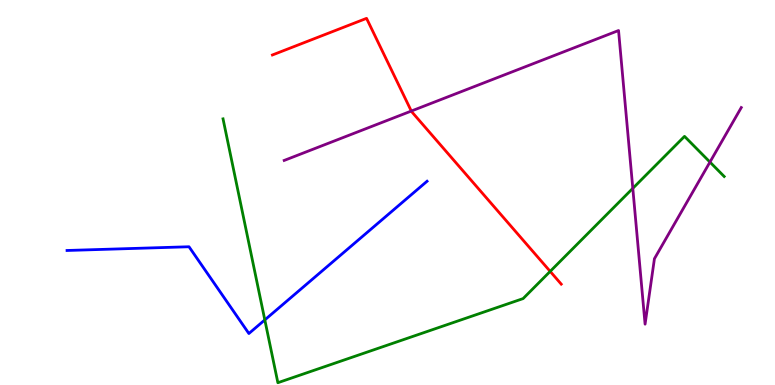[{'lines': ['blue', 'red'], 'intersections': []}, {'lines': ['green', 'red'], 'intersections': [{'x': 7.1, 'y': 2.95}]}, {'lines': ['purple', 'red'], 'intersections': [{'x': 5.31, 'y': 7.12}]}, {'lines': ['blue', 'green'], 'intersections': [{'x': 3.42, 'y': 1.69}]}, {'lines': ['blue', 'purple'], 'intersections': []}, {'lines': ['green', 'purple'], 'intersections': [{'x': 8.17, 'y': 5.11}, {'x': 9.16, 'y': 5.79}]}]